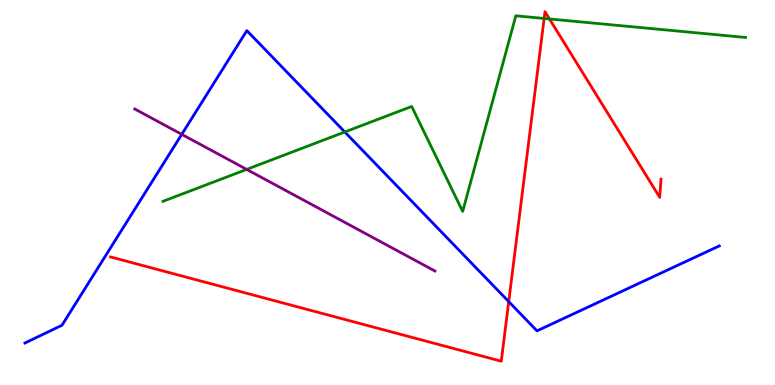[{'lines': ['blue', 'red'], 'intersections': [{'x': 6.56, 'y': 2.17}]}, {'lines': ['green', 'red'], 'intersections': [{'x': 7.02, 'y': 9.52}, {'x': 7.09, 'y': 9.51}]}, {'lines': ['purple', 'red'], 'intersections': []}, {'lines': ['blue', 'green'], 'intersections': [{'x': 4.45, 'y': 6.57}]}, {'lines': ['blue', 'purple'], 'intersections': [{'x': 2.35, 'y': 6.51}]}, {'lines': ['green', 'purple'], 'intersections': [{'x': 3.18, 'y': 5.6}]}]